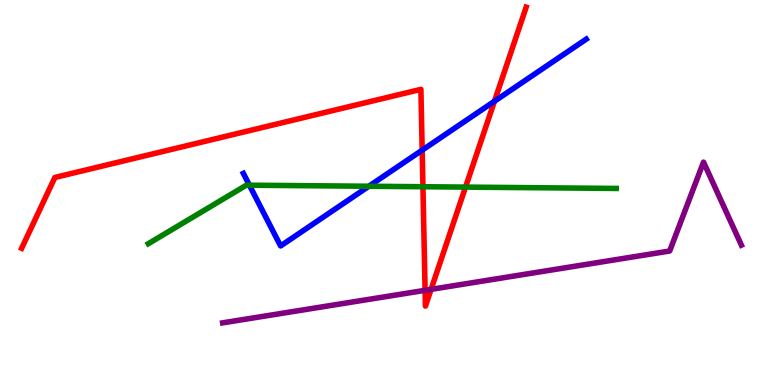[{'lines': ['blue', 'red'], 'intersections': [{'x': 5.45, 'y': 6.1}, {'x': 6.38, 'y': 7.37}]}, {'lines': ['green', 'red'], 'intersections': [{'x': 5.46, 'y': 5.15}, {'x': 6.01, 'y': 5.14}]}, {'lines': ['purple', 'red'], 'intersections': [{'x': 5.49, 'y': 2.46}, {'x': 5.56, 'y': 2.48}]}, {'lines': ['blue', 'green'], 'intersections': [{'x': 3.22, 'y': 5.19}, {'x': 4.76, 'y': 5.16}]}, {'lines': ['blue', 'purple'], 'intersections': []}, {'lines': ['green', 'purple'], 'intersections': []}]